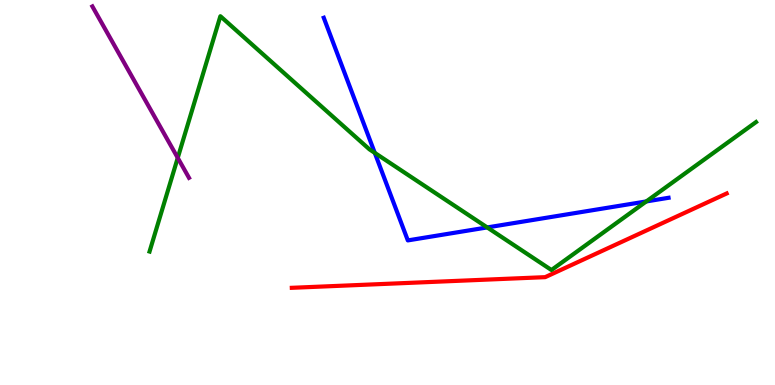[{'lines': ['blue', 'red'], 'intersections': []}, {'lines': ['green', 'red'], 'intersections': []}, {'lines': ['purple', 'red'], 'intersections': []}, {'lines': ['blue', 'green'], 'intersections': [{'x': 4.84, 'y': 6.03}, {'x': 6.29, 'y': 4.09}, {'x': 8.34, 'y': 4.77}]}, {'lines': ['blue', 'purple'], 'intersections': []}, {'lines': ['green', 'purple'], 'intersections': [{'x': 2.29, 'y': 5.9}]}]